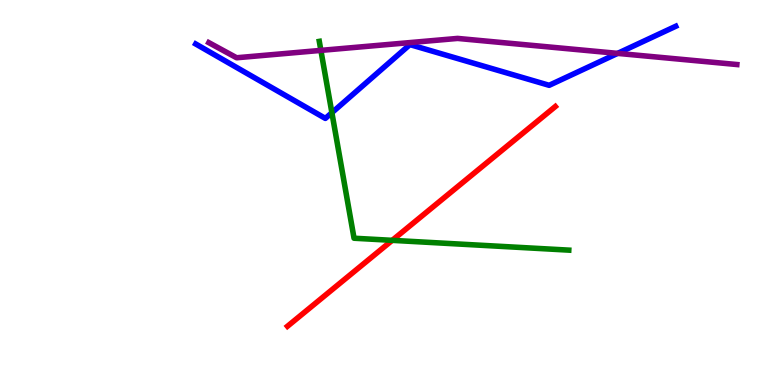[{'lines': ['blue', 'red'], 'intersections': []}, {'lines': ['green', 'red'], 'intersections': [{'x': 5.06, 'y': 3.76}]}, {'lines': ['purple', 'red'], 'intersections': []}, {'lines': ['blue', 'green'], 'intersections': [{'x': 4.28, 'y': 7.07}]}, {'lines': ['blue', 'purple'], 'intersections': [{'x': 7.97, 'y': 8.61}]}, {'lines': ['green', 'purple'], 'intersections': [{'x': 4.14, 'y': 8.69}]}]